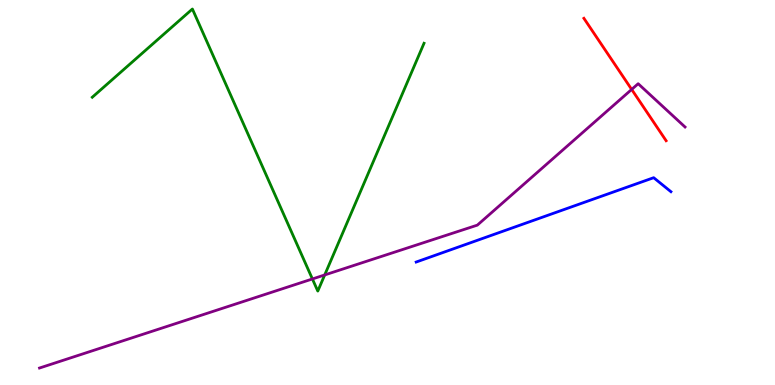[{'lines': ['blue', 'red'], 'intersections': []}, {'lines': ['green', 'red'], 'intersections': []}, {'lines': ['purple', 'red'], 'intersections': [{'x': 8.15, 'y': 7.68}]}, {'lines': ['blue', 'green'], 'intersections': []}, {'lines': ['blue', 'purple'], 'intersections': []}, {'lines': ['green', 'purple'], 'intersections': [{'x': 4.03, 'y': 2.75}, {'x': 4.19, 'y': 2.86}]}]